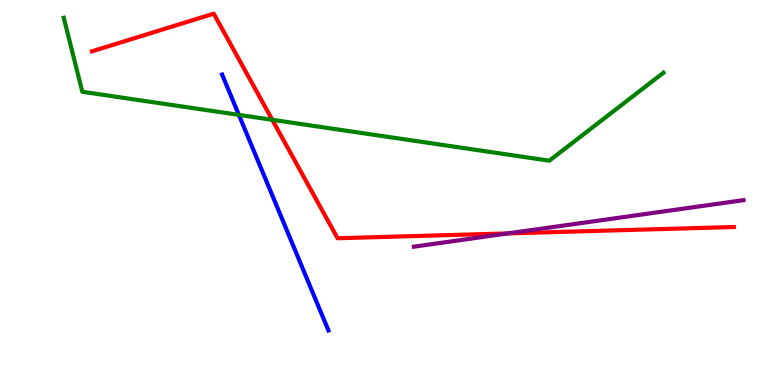[{'lines': ['blue', 'red'], 'intersections': []}, {'lines': ['green', 'red'], 'intersections': [{'x': 3.51, 'y': 6.89}]}, {'lines': ['purple', 'red'], 'intersections': [{'x': 6.55, 'y': 3.94}]}, {'lines': ['blue', 'green'], 'intersections': [{'x': 3.08, 'y': 7.02}]}, {'lines': ['blue', 'purple'], 'intersections': []}, {'lines': ['green', 'purple'], 'intersections': []}]